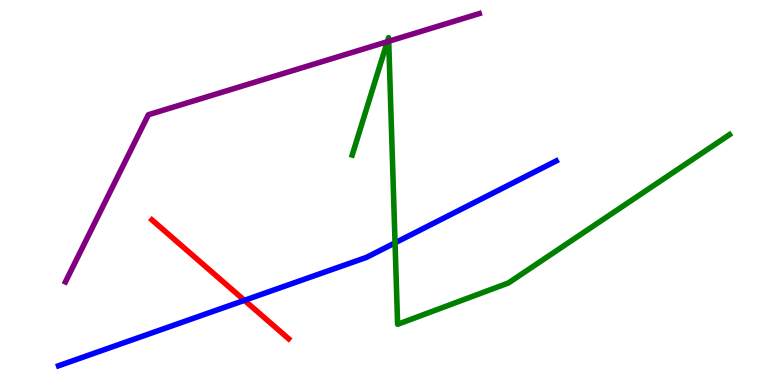[{'lines': ['blue', 'red'], 'intersections': [{'x': 3.15, 'y': 2.2}]}, {'lines': ['green', 'red'], 'intersections': []}, {'lines': ['purple', 'red'], 'intersections': []}, {'lines': ['blue', 'green'], 'intersections': [{'x': 5.1, 'y': 3.69}]}, {'lines': ['blue', 'purple'], 'intersections': []}, {'lines': ['green', 'purple'], 'intersections': [{'x': 5.0, 'y': 8.92}, {'x': 5.02, 'y': 8.93}]}]